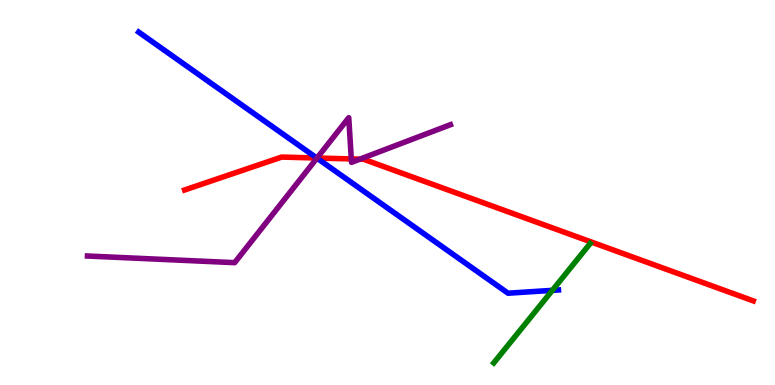[{'lines': ['blue', 'red'], 'intersections': [{'x': 4.09, 'y': 5.9}]}, {'lines': ['green', 'red'], 'intersections': []}, {'lines': ['purple', 'red'], 'intersections': [{'x': 4.09, 'y': 5.9}, {'x': 4.53, 'y': 5.87}, {'x': 4.64, 'y': 5.87}]}, {'lines': ['blue', 'green'], 'intersections': [{'x': 7.13, 'y': 2.46}]}, {'lines': ['blue', 'purple'], 'intersections': [{'x': 4.09, 'y': 5.89}]}, {'lines': ['green', 'purple'], 'intersections': []}]